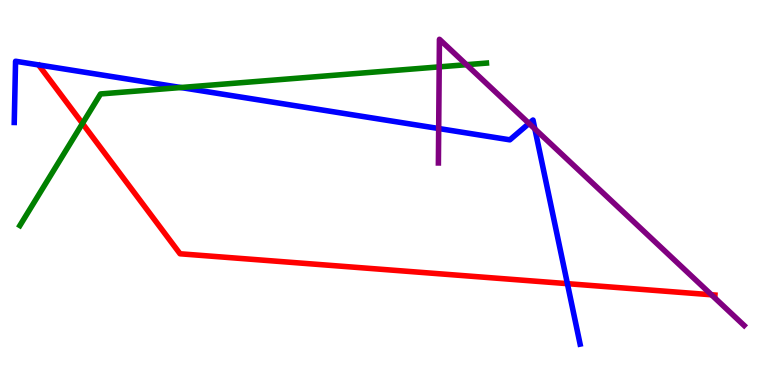[{'lines': ['blue', 'red'], 'intersections': [{'x': 7.32, 'y': 2.63}]}, {'lines': ['green', 'red'], 'intersections': [{'x': 1.06, 'y': 6.79}]}, {'lines': ['purple', 'red'], 'intersections': [{'x': 9.18, 'y': 2.34}]}, {'lines': ['blue', 'green'], 'intersections': [{'x': 2.33, 'y': 7.73}]}, {'lines': ['blue', 'purple'], 'intersections': [{'x': 5.66, 'y': 6.66}, {'x': 6.83, 'y': 6.79}, {'x': 6.9, 'y': 6.65}]}, {'lines': ['green', 'purple'], 'intersections': [{'x': 5.67, 'y': 8.26}, {'x': 6.02, 'y': 8.32}]}]